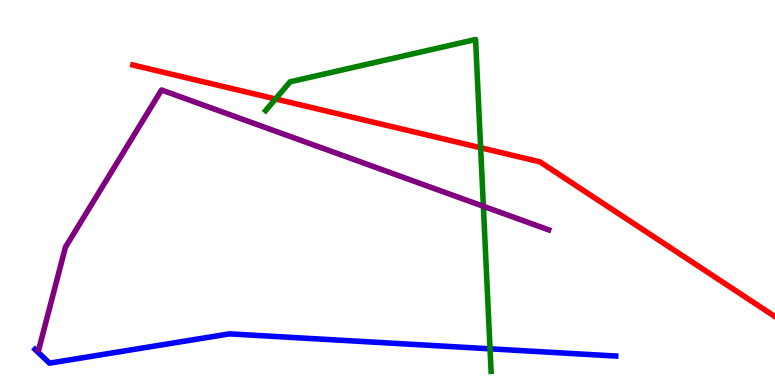[{'lines': ['blue', 'red'], 'intersections': []}, {'lines': ['green', 'red'], 'intersections': [{'x': 3.56, 'y': 7.43}, {'x': 6.2, 'y': 6.16}]}, {'lines': ['purple', 'red'], 'intersections': []}, {'lines': ['blue', 'green'], 'intersections': [{'x': 6.32, 'y': 0.94}]}, {'lines': ['blue', 'purple'], 'intersections': []}, {'lines': ['green', 'purple'], 'intersections': [{'x': 6.24, 'y': 4.64}]}]